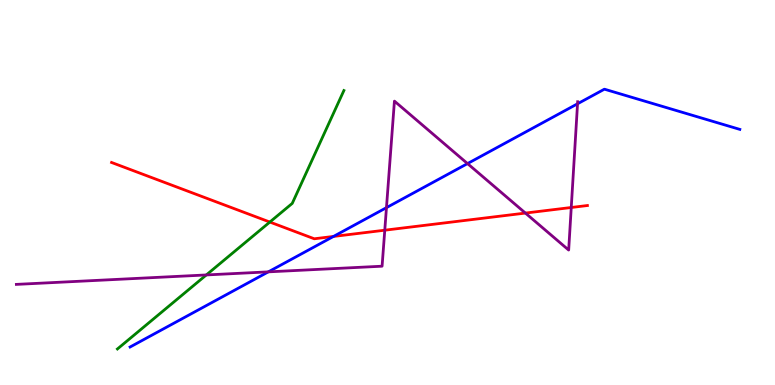[{'lines': ['blue', 'red'], 'intersections': [{'x': 4.3, 'y': 3.86}]}, {'lines': ['green', 'red'], 'intersections': [{'x': 3.48, 'y': 4.23}]}, {'lines': ['purple', 'red'], 'intersections': [{'x': 4.96, 'y': 4.02}, {'x': 6.78, 'y': 4.47}, {'x': 7.37, 'y': 4.61}]}, {'lines': ['blue', 'green'], 'intersections': []}, {'lines': ['blue', 'purple'], 'intersections': [{'x': 3.46, 'y': 2.94}, {'x': 4.99, 'y': 4.61}, {'x': 6.03, 'y': 5.75}, {'x': 7.45, 'y': 7.3}]}, {'lines': ['green', 'purple'], 'intersections': [{'x': 2.66, 'y': 2.86}]}]